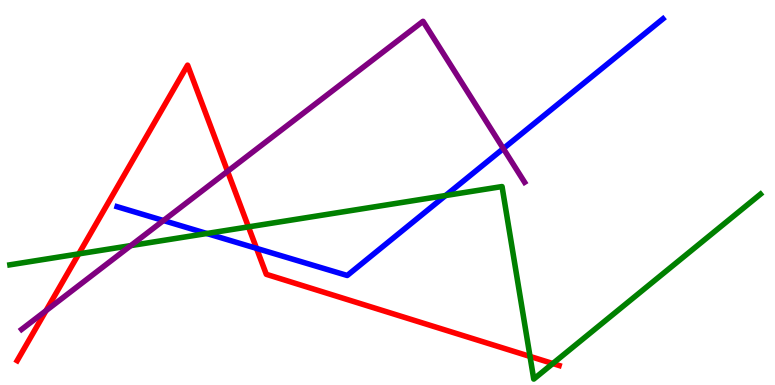[{'lines': ['blue', 'red'], 'intersections': [{'x': 3.31, 'y': 3.55}]}, {'lines': ['green', 'red'], 'intersections': [{'x': 1.02, 'y': 3.41}, {'x': 3.21, 'y': 4.11}, {'x': 6.84, 'y': 0.742}, {'x': 7.13, 'y': 0.558}]}, {'lines': ['purple', 'red'], 'intersections': [{'x': 0.593, 'y': 1.93}, {'x': 2.94, 'y': 5.55}]}, {'lines': ['blue', 'green'], 'intersections': [{'x': 2.67, 'y': 3.93}, {'x': 5.75, 'y': 4.92}]}, {'lines': ['blue', 'purple'], 'intersections': [{'x': 2.11, 'y': 4.27}, {'x': 6.49, 'y': 6.14}]}, {'lines': ['green', 'purple'], 'intersections': [{'x': 1.69, 'y': 3.62}]}]